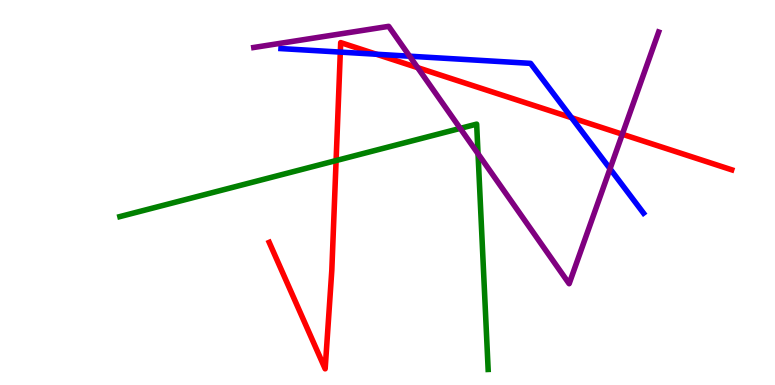[{'lines': ['blue', 'red'], 'intersections': [{'x': 4.39, 'y': 8.65}, {'x': 4.86, 'y': 8.59}, {'x': 7.37, 'y': 6.94}]}, {'lines': ['green', 'red'], 'intersections': [{'x': 4.34, 'y': 5.83}]}, {'lines': ['purple', 'red'], 'intersections': [{'x': 5.39, 'y': 8.24}, {'x': 8.03, 'y': 6.51}]}, {'lines': ['blue', 'green'], 'intersections': []}, {'lines': ['blue', 'purple'], 'intersections': [{'x': 5.29, 'y': 8.54}, {'x': 7.87, 'y': 5.62}]}, {'lines': ['green', 'purple'], 'intersections': [{'x': 5.94, 'y': 6.67}, {'x': 6.17, 'y': 6.01}]}]